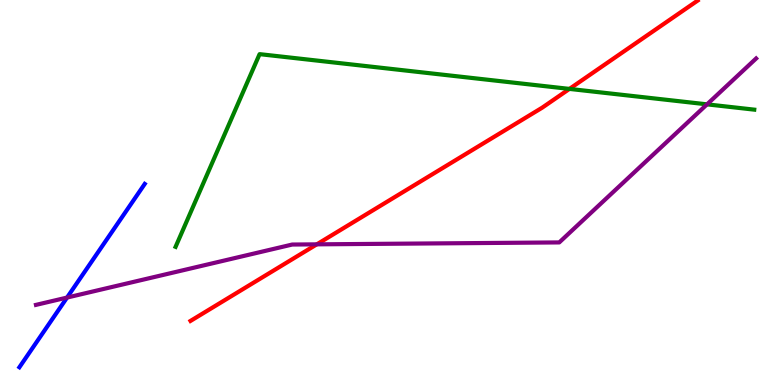[{'lines': ['blue', 'red'], 'intersections': []}, {'lines': ['green', 'red'], 'intersections': [{'x': 7.35, 'y': 7.69}]}, {'lines': ['purple', 'red'], 'intersections': [{'x': 4.09, 'y': 3.65}]}, {'lines': ['blue', 'green'], 'intersections': []}, {'lines': ['blue', 'purple'], 'intersections': [{'x': 0.865, 'y': 2.27}]}, {'lines': ['green', 'purple'], 'intersections': [{'x': 9.12, 'y': 7.29}]}]